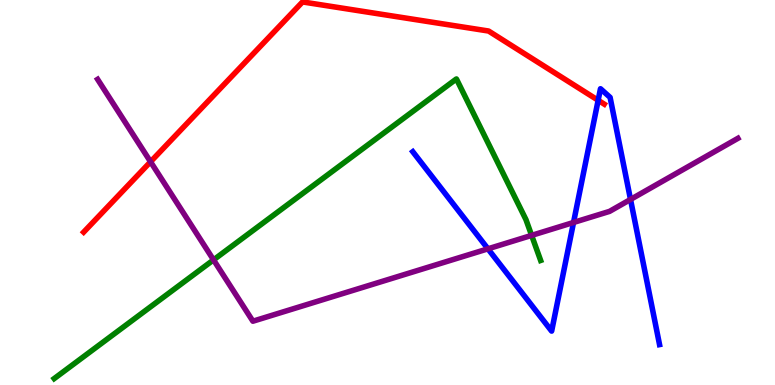[{'lines': ['blue', 'red'], 'intersections': [{'x': 7.72, 'y': 7.4}]}, {'lines': ['green', 'red'], 'intersections': []}, {'lines': ['purple', 'red'], 'intersections': [{'x': 1.94, 'y': 5.8}]}, {'lines': ['blue', 'green'], 'intersections': []}, {'lines': ['blue', 'purple'], 'intersections': [{'x': 6.3, 'y': 3.54}, {'x': 7.4, 'y': 4.22}, {'x': 8.14, 'y': 4.82}]}, {'lines': ['green', 'purple'], 'intersections': [{'x': 2.76, 'y': 3.25}, {'x': 6.86, 'y': 3.89}]}]